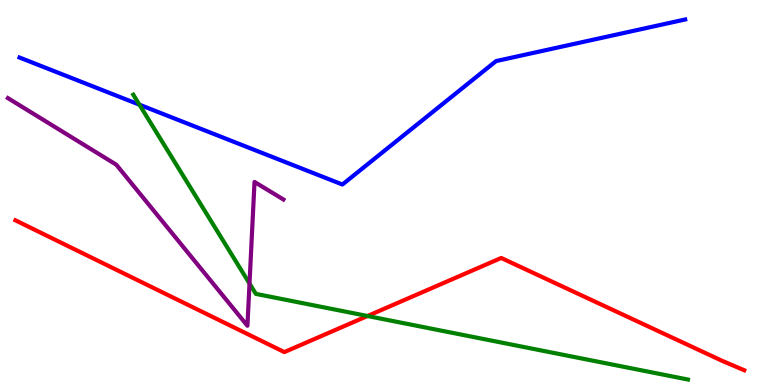[{'lines': ['blue', 'red'], 'intersections': []}, {'lines': ['green', 'red'], 'intersections': [{'x': 4.74, 'y': 1.79}]}, {'lines': ['purple', 'red'], 'intersections': []}, {'lines': ['blue', 'green'], 'intersections': [{'x': 1.8, 'y': 7.28}]}, {'lines': ['blue', 'purple'], 'intersections': []}, {'lines': ['green', 'purple'], 'intersections': [{'x': 3.22, 'y': 2.64}]}]